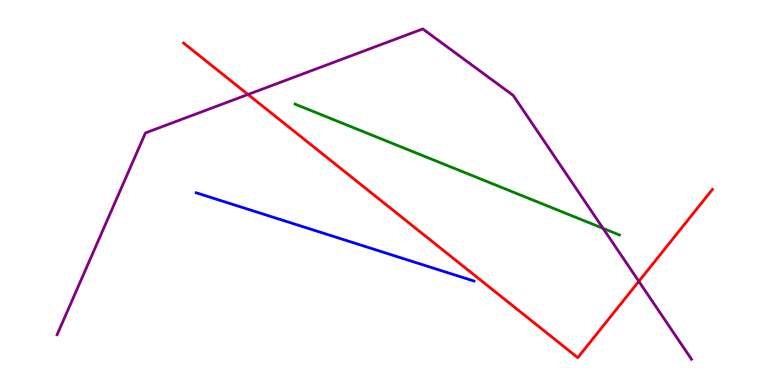[{'lines': ['blue', 'red'], 'intersections': []}, {'lines': ['green', 'red'], 'intersections': []}, {'lines': ['purple', 'red'], 'intersections': [{'x': 3.2, 'y': 7.55}, {'x': 8.24, 'y': 2.69}]}, {'lines': ['blue', 'green'], 'intersections': []}, {'lines': ['blue', 'purple'], 'intersections': []}, {'lines': ['green', 'purple'], 'intersections': [{'x': 7.78, 'y': 4.07}]}]